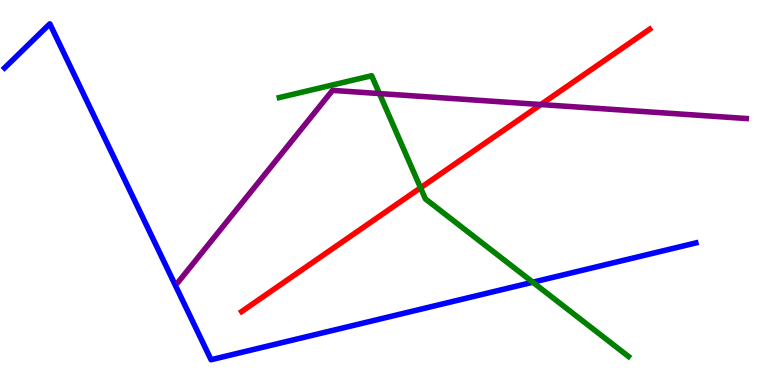[{'lines': ['blue', 'red'], 'intersections': []}, {'lines': ['green', 'red'], 'intersections': [{'x': 5.43, 'y': 5.12}]}, {'lines': ['purple', 'red'], 'intersections': [{'x': 6.98, 'y': 7.28}]}, {'lines': ['blue', 'green'], 'intersections': [{'x': 6.87, 'y': 2.67}]}, {'lines': ['blue', 'purple'], 'intersections': []}, {'lines': ['green', 'purple'], 'intersections': [{'x': 4.9, 'y': 7.57}]}]